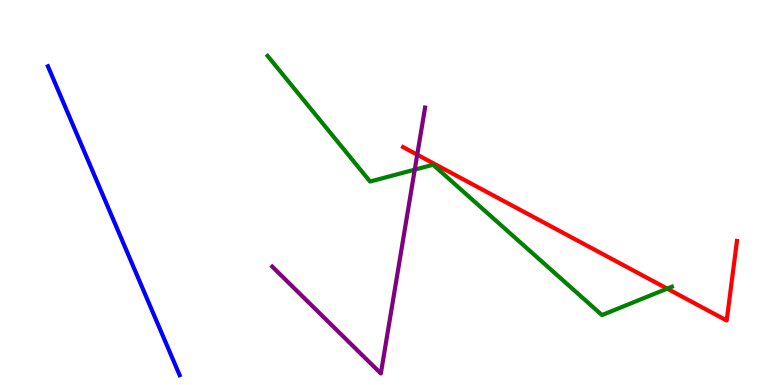[{'lines': ['blue', 'red'], 'intersections': []}, {'lines': ['green', 'red'], 'intersections': [{'x': 8.61, 'y': 2.5}]}, {'lines': ['purple', 'red'], 'intersections': [{'x': 5.38, 'y': 5.98}]}, {'lines': ['blue', 'green'], 'intersections': []}, {'lines': ['blue', 'purple'], 'intersections': []}, {'lines': ['green', 'purple'], 'intersections': [{'x': 5.35, 'y': 5.59}]}]